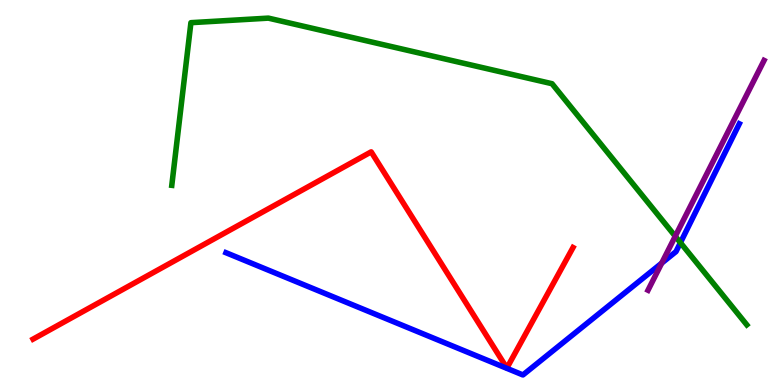[{'lines': ['blue', 'red'], 'intersections': []}, {'lines': ['green', 'red'], 'intersections': []}, {'lines': ['purple', 'red'], 'intersections': []}, {'lines': ['blue', 'green'], 'intersections': [{'x': 8.78, 'y': 3.7}]}, {'lines': ['blue', 'purple'], 'intersections': [{'x': 8.54, 'y': 3.17}]}, {'lines': ['green', 'purple'], 'intersections': [{'x': 8.71, 'y': 3.86}]}]